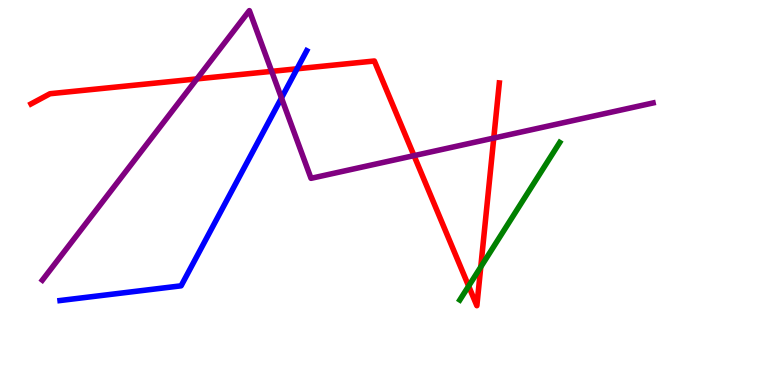[{'lines': ['blue', 'red'], 'intersections': [{'x': 3.83, 'y': 8.21}]}, {'lines': ['green', 'red'], 'intersections': [{'x': 6.05, 'y': 2.57}, {'x': 6.2, 'y': 3.07}]}, {'lines': ['purple', 'red'], 'intersections': [{'x': 2.54, 'y': 7.95}, {'x': 3.51, 'y': 8.15}, {'x': 5.34, 'y': 5.96}, {'x': 6.37, 'y': 6.41}]}, {'lines': ['blue', 'green'], 'intersections': []}, {'lines': ['blue', 'purple'], 'intersections': [{'x': 3.63, 'y': 7.46}]}, {'lines': ['green', 'purple'], 'intersections': []}]